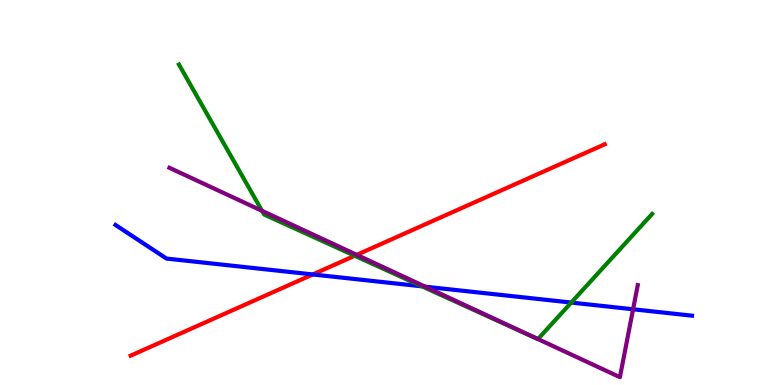[{'lines': ['blue', 'red'], 'intersections': [{'x': 4.04, 'y': 2.87}]}, {'lines': ['green', 'red'], 'intersections': [{'x': 4.58, 'y': 3.36}]}, {'lines': ['purple', 'red'], 'intersections': [{'x': 4.6, 'y': 3.38}]}, {'lines': ['blue', 'green'], 'intersections': [{'x': 5.44, 'y': 2.56}, {'x': 7.37, 'y': 2.14}]}, {'lines': ['blue', 'purple'], 'intersections': [{'x': 5.49, 'y': 2.55}, {'x': 8.17, 'y': 1.97}]}, {'lines': ['green', 'purple'], 'intersections': [{'x': 3.38, 'y': 4.52}, {'x': 6.94, 'y': 1.19}]}]